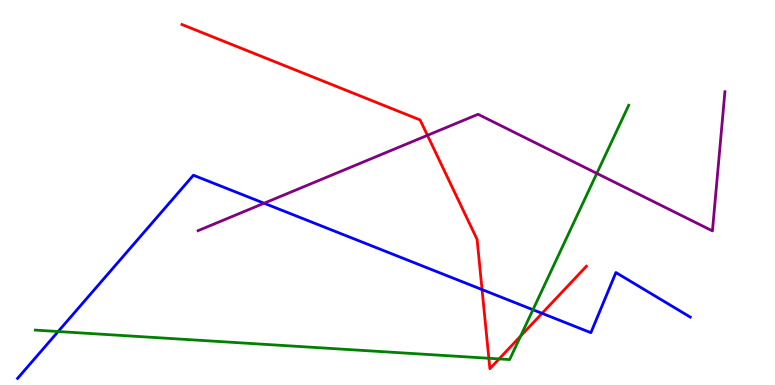[{'lines': ['blue', 'red'], 'intersections': [{'x': 6.22, 'y': 2.48}, {'x': 6.99, 'y': 1.86}]}, {'lines': ['green', 'red'], 'intersections': [{'x': 6.31, 'y': 0.694}, {'x': 6.44, 'y': 0.678}, {'x': 6.72, 'y': 1.27}]}, {'lines': ['purple', 'red'], 'intersections': [{'x': 5.52, 'y': 6.48}]}, {'lines': ['blue', 'green'], 'intersections': [{'x': 0.75, 'y': 1.39}, {'x': 6.88, 'y': 1.95}]}, {'lines': ['blue', 'purple'], 'intersections': [{'x': 3.41, 'y': 4.72}]}, {'lines': ['green', 'purple'], 'intersections': [{'x': 7.7, 'y': 5.5}]}]